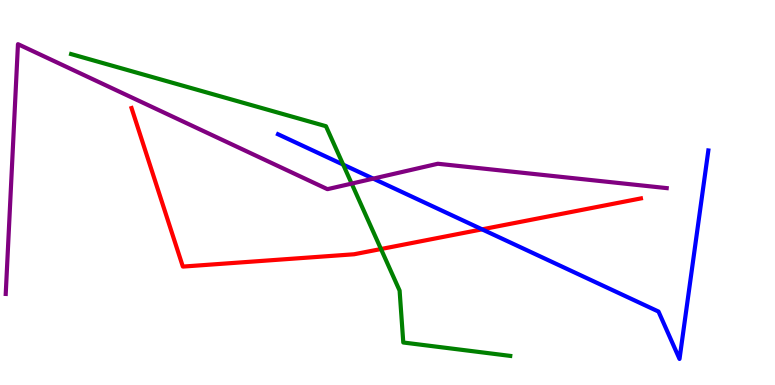[{'lines': ['blue', 'red'], 'intersections': [{'x': 6.22, 'y': 4.04}]}, {'lines': ['green', 'red'], 'intersections': [{'x': 4.92, 'y': 3.53}]}, {'lines': ['purple', 'red'], 'intersections': []}, {'lines': ['blue', 'green'], 'intersections': [{'x': 4.43, 'y': 5.72}]}, {'lines': ['blue', 'purple'], 'intersections': [{'x': 4.82, 'y': 5.36}]}, {'lines': ['green', 'purple'], 'intersections': [{'x': 4.54, 'y': 5.23}]}]